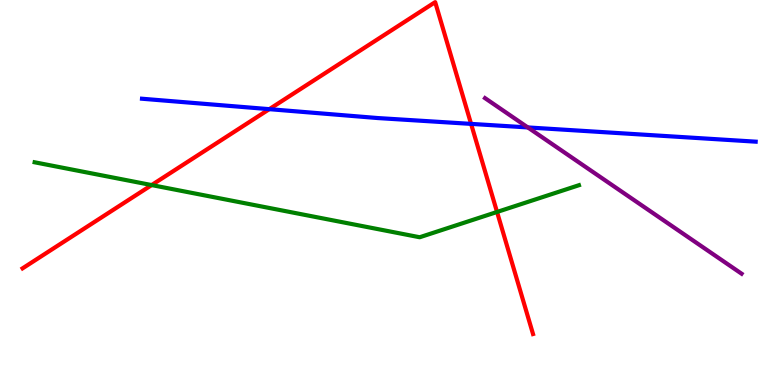[{'lines': ['blue', 'red'], 'intersections': [{'x': 3.47, 'y': 7.16}, {'x': 6.08, 'y': 6.78}]}, {'lines': ['green', 'red'], 'intersections': [{'x': 1.96, 'y': 5.19}, {'x': 6.41, 'y': 4.49}]}, {'lines': ['purple', 'red'], 'intersections': []}, {'lines': ['blue', 'green'], 'intersections': []}, {'lines': ['blue', 'purple'], 'intersections': [{'x': 6.81, 'y': 6.69}]}, {'lines': ['green', 'purple'], 'intersections': []}]